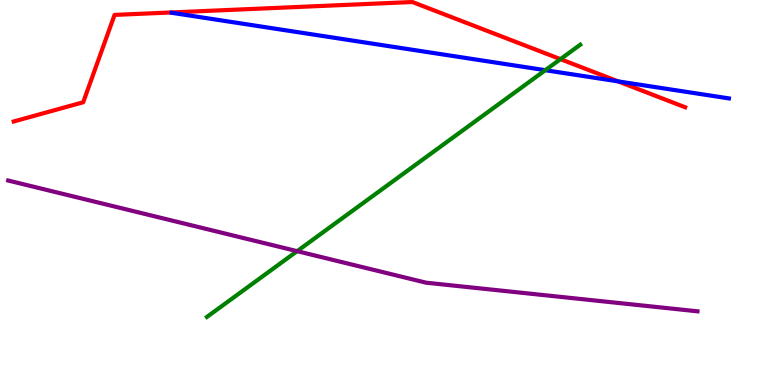[{'lines': ['blue', 'red'], 'intersections': [{'x': 7.97, 'y': 7.89}]}, {'lines': ['green', 'red'], 'intersections': [{'x': 7.23, 'y': 8.46}]}, {'lines': ['purple', 'red'], 'intersections': []}, {'lines': ['blue', 'green'], 'intersections': [{'x': 7.04, 'y': 8.18}]}, {'lines': ['blue', 'purple'], 'intersections': []}, {'lines': ['green', 'purple'], 'intersections': [{'x': 3.83, 'y': 3.48}]}]